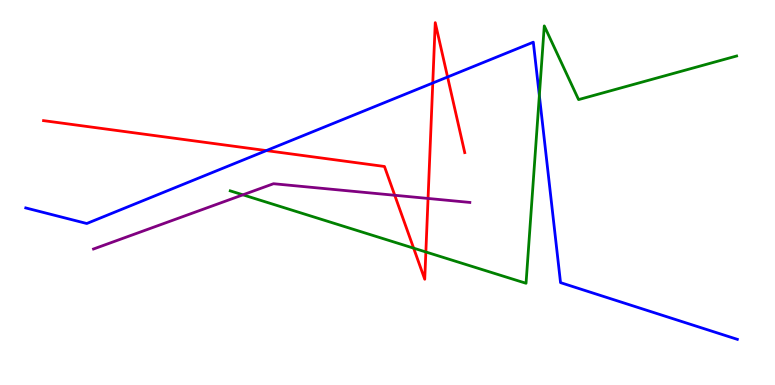[{'lines': ['blue', 'red'], 'intersections': [{'x': 3.44, 'y': 6.09}, {'x': 5.58, 'y': 7.84}, {'x': 5.78, 'y': 8.0}]}, {'lines': ['green', 'red'], 'intersections': [{'x': 5.34, 'y': 3.55}, {'x': 5.49, 'y': 3.46}]}, {'lines': ['purple', 'red'], 'intersections': [{'x': 5.09, 'y': 4.93}, {'x': 5.52, 'y': 4.85}]}, {'lines': ['blue', 'green'], 'intersections': [{'x': 6.96, 'y': 7.52}]}, {'lines': ['blue', 'purple'], 'intersections': []}, {'lines': ['green', 'purple'], 'intersections': [{'x': 3.13, 'y': 4.94}]}]